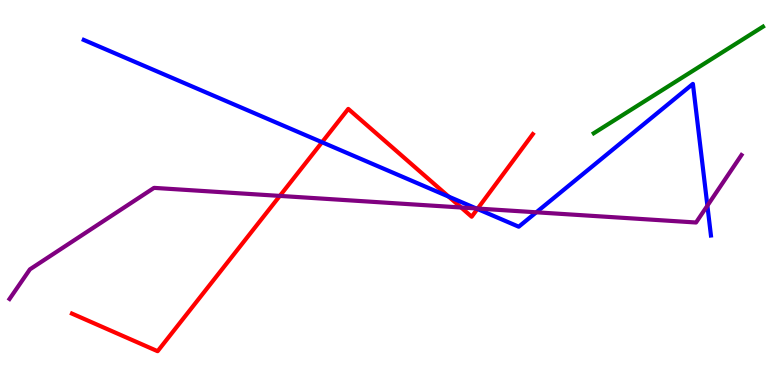[{'lines': ['blue', 'red'], 'intersections': [{'x': 4.16, 'y': 6.31}, {'x': 5.79, 'y': 4.89}, {'x': 6.16, 'y': 4.57}]}, {'lines': ['green', 'red'], 'intersections': []}, {'lines': ['purple', 'red'], 'intersections': [{'x': 3.61, 'y': 4.91}, {'x': 5.95, 'y': 4.61}, {'x': 6.16, 'y': 4.58}]}, {'lines': ['blue', 'green'], 'intersections': []}, {'lines': ['blue', 'purple'], 'intersections': [{'x': 6.14, 'y': 4.59}, {'x': 6.92, 'y': 4.49}, {'x': 9.13, 'y': 4.66}]}, {'lines': ['green', 'purple'], 'intersections': []}]